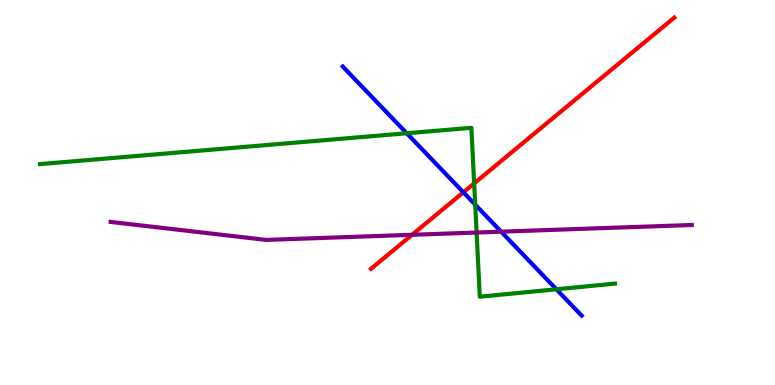[{'lines': ['blue', 'red'], 'intersections': [{'x': 5.98, 'y': 5.01}]}, {'lines': ['green', 'red'], 'intersections': [{'x': 6.12, 'y': 5.24}]}, {'lines': ['purple', 'red'], 'intersections': [{'x': 5.32, 'y': 3.9}]}, {'lines': ['blue', 'green'], 'intersections': [{'x': 5.25, 'y': 6.54}, {'x': 6.13, 'y': 4.68}, {'x': 7.18, 'y': 2.49}]}, {'lines': ['blue', 'purple'], 'intersections': [{'x': 6.47, 'y': 3.98}]}, {'lines': ['green', 'purple'], 'intersections': [{'x': 6.15, 'y': 3.96}]}]